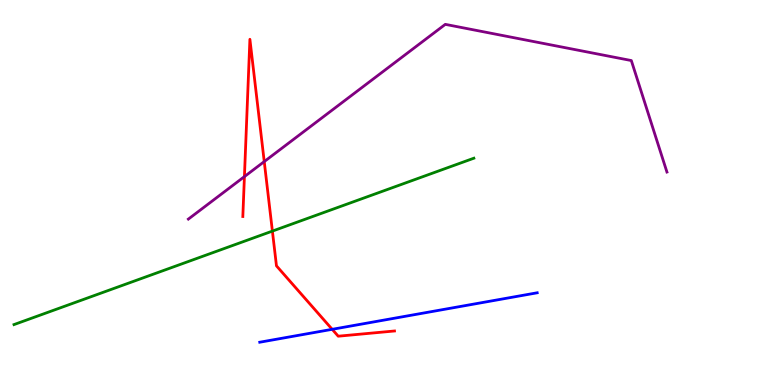[{'lines': ['blue', 'red'], 'intersections': [{'x': 4.29, 'y': 1.45}]}, {'lines': ['green', 'red'], 'intersections': [{'x': 3.51, 'y': 4.0}]}, {'lines': ['purple', 'red'], 'intersections': [{'x': 3.15, 'y': 5.41}, {'x': 3.41, 'y': 5.8}]}, {'lines': ['blue', 'green'], 'intersections': []}, {'lines': ['blue', 'purple'], 'intersections': []}, {'lines': ['green', 'purple'], 'intersections': []}]